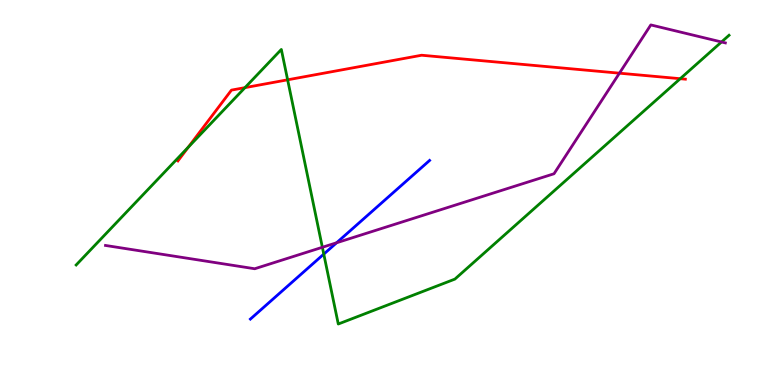[{'lines': ['blue', 'red'], 'intersections': []}, {'lines': ['green', 'red'], 'intersections': [{'x': 2.43, 'y': 6.18}, {'x': 3.16, 'y': 7.72}, {'x': 3.71, 'y': 7.93}, {'x': 8.78, 'y': 7.96}]}, {'lines': ['purple', 'red'], 'intersections': [{'x': 7.99, 'y': 8.1}]}, {'lines': ['blue', 'green'], 'intersections': [{'x': 4.18, 'y': 3.4}]}, {'lines': ['blue', 'purple'], 'intersections': [{'x': 4.34, 'y': 3.69}]}, {'lines': ['green', 'purple'], 'intersections': [{'x': 4.16, 'y': 3.58}, {'x': 9.31, 'y': 8.91}]}]